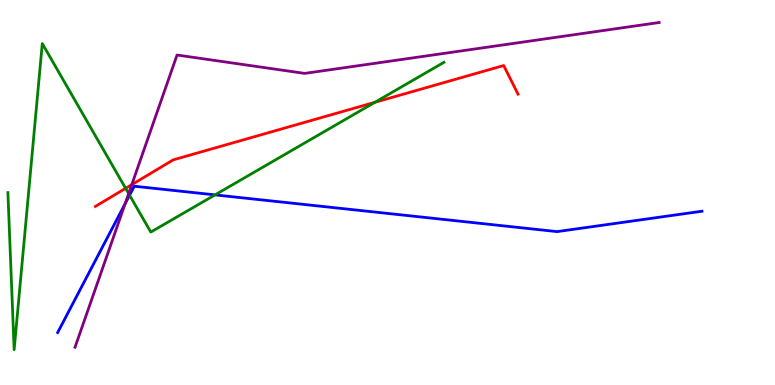[{'lines': ['blue', 'red'], 'intersections': []}, {'lines': ['green', 'red'], 'intersections': [{'x': 1.62, 'y': 5.11}, {'x': 4.84, 'y': 7.34}]}, {'lines': ['purple', 'red'], 'intersections': [{'x': 1.7, 'y': 5.2}]}, {'lines': ['blue', 'green'], 'intersections': [{'x': 1.67, 'y': 4.93}, {'x': 2.77, 'y': 4.94}]}, {'lines': ['blue', 'purple'], 'intersections': [{'x': 1.61, 'y': 4.71}]}, {'lines': ['green', 'purple'], 'intersections': [{'x': 1.66, 'y': 4.97}]}]